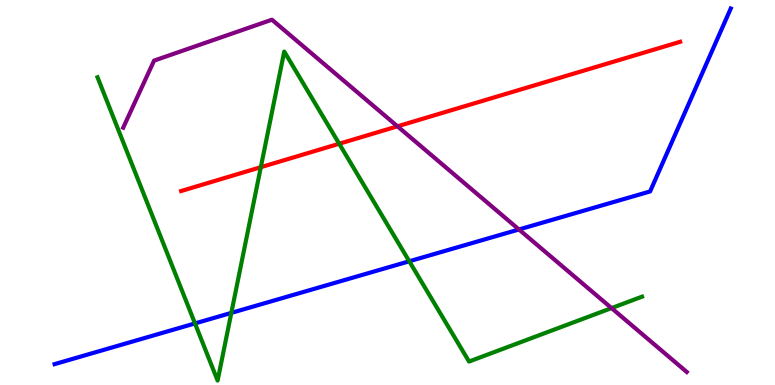[{'lines': ['blue', 'red'], 'intersections': []}, {'lines': ['green', 'red'], 'intersections': [{'x': 3.37, 'y': 5.66}, {'x': 4.38, 'y': 6.27}]}, {'lines': ['purple', 'red'], 'intersections': [{'x': 5.13, 'y': 6.72}]}, {'lines': ['blue', 'green'], 'intersections': [{'x': 2.52, 'y': 1.6}, {'x': 2.98, 'y': 1.87}, {'x': 5.28, 'y': 3.21}]}, {'lines': ['blue', 'purple'], 'intersections': [{'x': 6.7, 'y': 4.04}]}, {'lines': ['green', 'purple'], 'intersections': [{'x': 7.89, 'y': 2.0}]}]